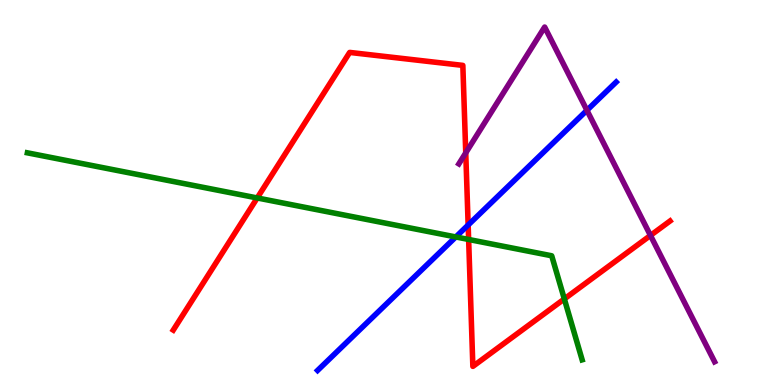[{'lines': ['blue', 'red'], 'intersections': [{'x': 6.04, 'y': 4.16}]}, {'lines': ['green', 'red'], 'intersections': [{'x': 3.32, 'y': 4.86}, {'x': 6.05, 'y': 3.78}, {'x': 7.28, 'y': 2.24}]}, {'lines': ['purple', 'red'], 'intersections': [{'x': 6.01, 'y': 6.03}, {'x': 8.39, 'y': 3.88}]}, {'lines': ['blue', 'green'], 'intersections': [{'x': 5.88, 'y': 3.85}]}, {'lines': ['blue', 'purple'], 'intersections': [{'x': 7.57, 'y': 7.14}]}, {'lines': ['green', 'purple'], 'intersections': []}]